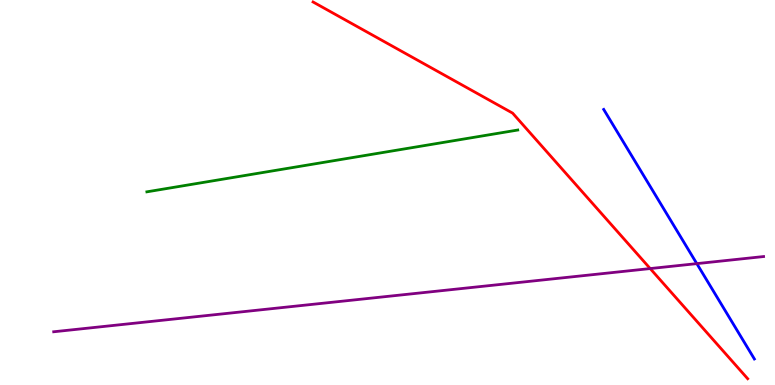[{'lines': ['blue', 'red'], 'intersections': []}, {'lines': ['green', 'red'], 'intersections': []}, {'lines': ['purple', 'red'], 'intersections': [{'x': 8.39, 'y': 3.02}]}, {'lines': ['blue', 'green'], 'intersections': []}, {'lines': ['blue', 'purple'], 'intersections': [{'x': 8.99, 'y': 3.15}]}, {'lines': ['green', 'purple'], 'intersections': []}]